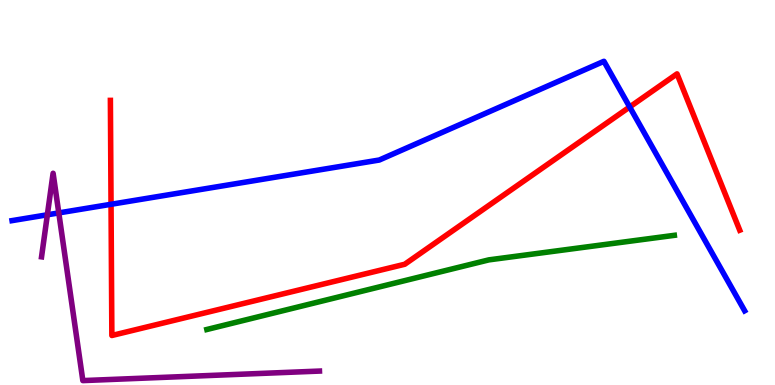[{'lines': ['blue', 'red'], 'intersections': [{'x': 1.43, 'y': 4.69}, {'x': 8.12, 'y': 7.22}]}, {'lines': ['green', 'red'], 'intersections': []}, {'lines': ['purple', 'red'], 'intersections': []}, {'lines': ['blue', 'green'], 'intersections': []}, {'lines': ['blue', 'purple'], 'intersections': [{'x': 0.611, 'y': 4.42}, {'x': 0.759, 'y': 4.47}]}, {'lines': ['green', 'purple'], 'intersections': []}]